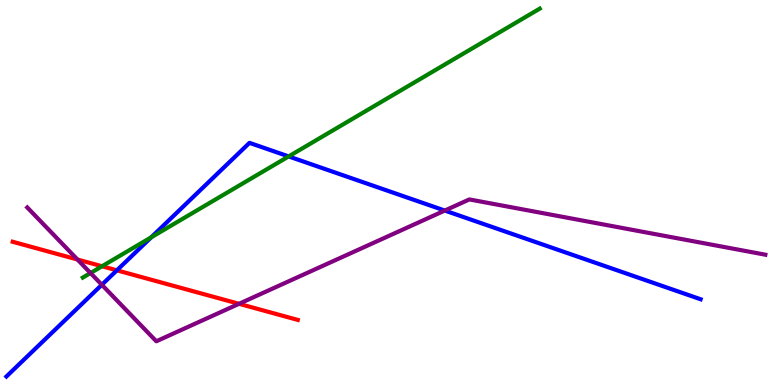[{'lines': ['blue', 'red'], 'intersections': [{'x': 1.51, 'y': 2.98}]}, {'lines': ['green', 'red'], 'intersections': [{'x': 1.32, 'y': 3.08}]}, {'lines': ['purple', 'red'], 'intersections': [{'x': 1.0, 'y': 3.26}, {'x': 3.08, 'y': 2.11}]}, {'lines': ['blue', 'green'], 'intersections': [{'x': 1.95, 'y': 3.84}, {'x': 3.72, 'y': 5.94}]}, {'lines': ['blue', 'purple'], 'intersections': [{'x': 1.31, 'y': 2.6}, {'x': 5.74, 'y': 4.53}]}, {'lines': ['green', 'purple'], 'intersections': [{'x': 1.17, 'y': 2.91}]}]